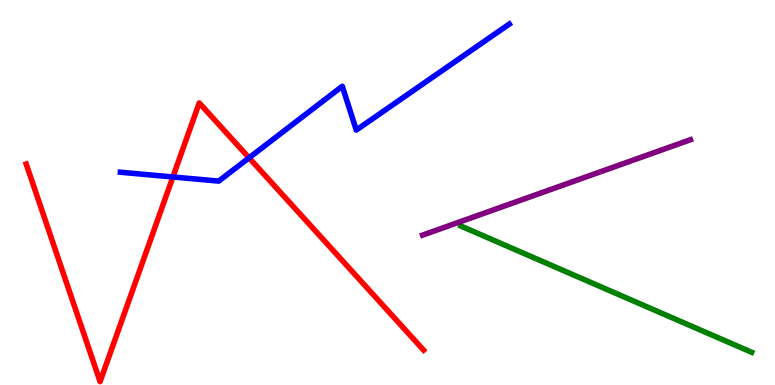[{'lines': ['blue', 'red'], 'intersections': [{'x': 2.23, 'y': 5.4}, {'x': 3.21, 'y': 5.9}]}, {'lines': ['green', 'red'], 'intersections': []}, {'lines': ['purple', 'red'], 'intersections': []}, {'lines': ['blue', 'green'], 'intersections': []}, {'lines': ['blue', 'purple'], 'intersections': []}, {'lines': ['green', 'purple'], 'intersections': []}]